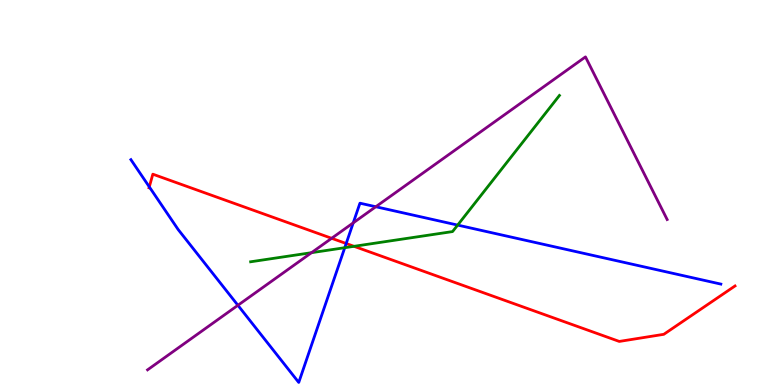[{'lines': ['blue', 'red'], 'intersections': [{'x': 1.93, 'y': 5.15}, {'x': 4.47, 'y': 3.68}]}, {'lines': ['green', 'red'], 'intersections': [{'x': 4.57, 'y': 3.6}]}, {'lines': ['purple', 'red'], 'intersections': [{'x': 4.28, 'y': 3.81}]}, {'lines': ['blue', 'green'], 'intersections': [{'x': 4.45, 'y': 3.57}, {'x': 5.91, 'y': 4.15}]}, {'lines': ['blue', 'purple'], 'intersections': [{'x': 3.07, 'y': 2.07}, {'x': 4.56, 'y': 4.21}, {'x': 4.85, 'y': 4.63}]}, {'lines': ['green', 'purple'], 'intersections': [{'x': 4.02, 'y': 3.44}]}]